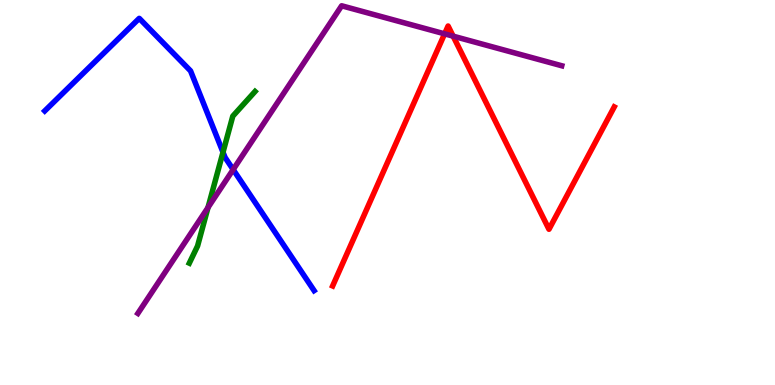[{'lines': ['blue', 'red'], 'intersections': []}, {'lines': ['green', 'red'], 'intersections': []}, {'lines': ['purple', 'red'], 'intersections': [{'x': 5.74, 'y': 9.12}, {'x': 5.85, 'y': 9.06}]}, {'lines': ['blue', 'green'], 'intersections': [{'x': 2.88, 'y': 6.05}]}, {'lines': ['blue', 'purple'], 'intersections': [{'x': 3.01, 'y': 5.6}]}, {'lines': ['green', 'purple'], 'intersections': [{'x': 2.68, 'y': 4.61}]}]